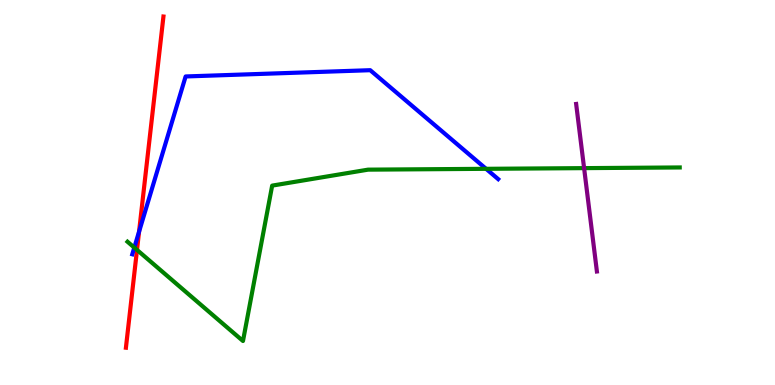[{'lines': ['blue', 'red'], 'intersections': [{'x': 1.79, 'y': 3.98}]}, {'lines': ['green', 'red'], 'intersections': [{'x': 1.77, 'y': 3.51}]}, {'lines': ['purple', 'red'], 'intersections': []}, {'lines': ['blue', 'green'], 'intersections': [{'x': 1.73, 'y': 3.57}, {'x': 6.27, 'y': 5.62}]}, {'lines': ['blue', 'purple'], 'intersections': []}, {'lines': ['green', 'purple'], 'intersections': [{'x': 7.54, 'y': 5.63}]}]